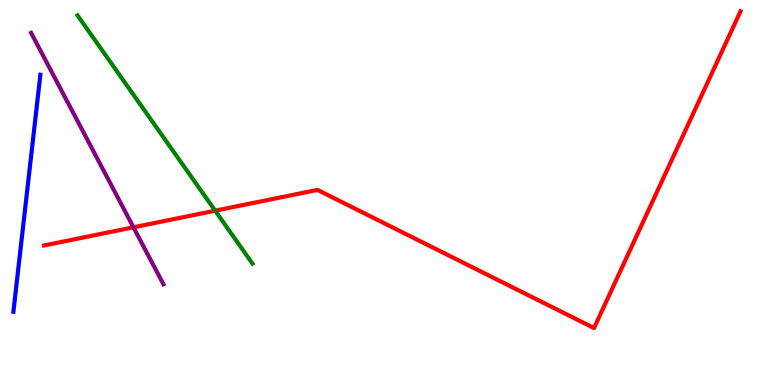[{'lines': ['blue', 'red'], 'intersections': []}, {'lines': ['green', 'red'], 'intersections': [{'x': 2.78, 'y': 4.53}]}, {'lines': ['purple', 'red'], 'intersections': [{'x': 1.72, 'y': 4.1}]}, {'lines': ['blue', 'green'], 'intersections': []}, {'lines': ['blue', 'purple'], 'intersections': []}, {'lines': ['green', 'purple'], 'intersections': []}]